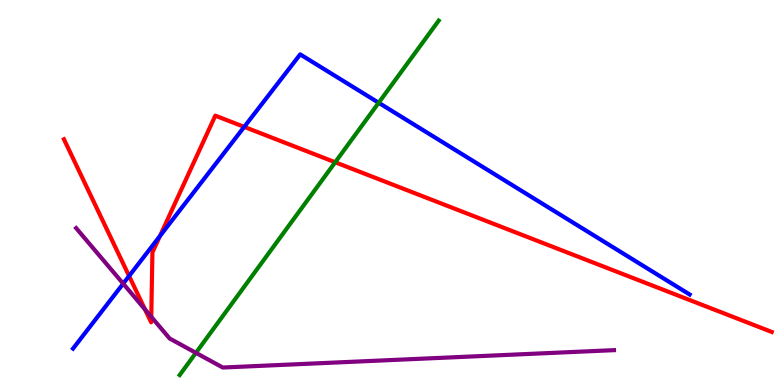[{'lines': ['blue', 'red'], 'intersections': [{'x': 1.67, 'y': 2.83}, {'x': 2.06, 'y': 3.87}, {'x': 3.15, 'y': 6.7}]}, {'lines': ['green', 'red'], 'intersections': [{'x': 4.33, 'y': 5.79}]}, {'lines': ['purple', 'red'], 'intersections': [{'x': 1.87, 'y': 1.96}, {'x': 1.95, 'y': 1.77}]}, {'lines': ['blue', 'green'], 'intersections': [{'x': 4.89, 'y': 7.33}]}, {'lines': ['blue', 'purple'], 'intersections': [{'x': 1.59, 'y': 2.63}]}, {'lines': ['green', 'purple'], 'intersections': [{'x': 2.53, 'y': 0.835}]}]